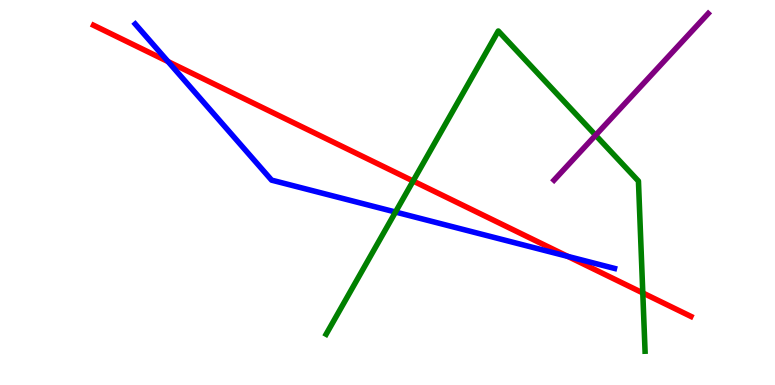[{'lines': ['blue', 'red'], 'intersections': [{'x': 2.17, 'y': 8.4}, {'x': 7.33, 'y': 3.34}]}, {'lines': ['green', 'red'], 'intersections': [{'x': 5.33, 'y': 5.3}, {'x': 8.29, 'y': 2.39}]}, {'lines': ['purple', 'red'], 'intersections': []}, {'lines': ['blue', 'green'], 'intersections': [{'x': 5.1, 'y': 4.49}]}, {'lines': ['blue', 'purple'], 'intersections': []}, {'lines': ['green', 'purple'], 'intersections': [{'x': 7.69, 'y': 6.49}]}]